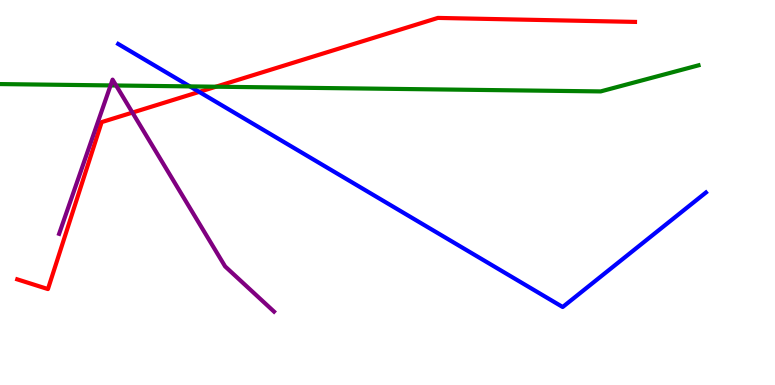[{'lines': ['blue', 'red'], 'intersections': [{'x': 2.57, 'y': 7.61}]}, {'lines': ['green', 'red'], 'intersections': [{'x': 2.79, 'y': 7.75}]}, {'lines': ['purple', 'red'], 'intersections': [{'x': 1.71, 'y': 7.08}]}, {'lines': ['blue', 'green'], 'intersections': [{'x': 2.45, 'y': 7.76}]}, {'lines': ['blue', 'purple'], 'intersections': []}, {'lines': ['green', 'purple'], 'intersections': [{'x': 1.43, 'y': 7.78}, {'x': 1.5, 'y': 7.78}]}]